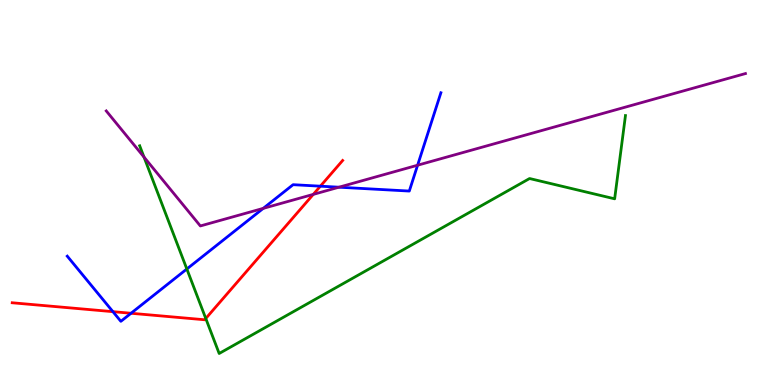[{'lines': ['blue', 'red'], 'intersections': [{'x': 1.46, 'y': 1.9}, {'x': 1.69, 'y': 1.86}, {'x': 4.13, 'y': 5.16}]}, {'lines': ['green', 'red'], 'intersections': [{'x': 2.66, 'y': 1.73}]}, {'lines': ['purple', 'red'], 'intersections': [{'x': 4.04, 'y': 4.95}]}, {'lines': ['blue', 'green'], 'intersections': [{'x': 2.41, 'y': 3.01}]}, {'lines': ['blue', 'purple'], 'intersections': [{'x': 3.4, 'y': 4.59}, {'x': 4.37, 'y': 5.14}, {'x': 5.39, 'y': 5.71}]}, {'lines': ['green', 'purple'], 'intersections': [{'x': 1.86, 'y': 5.92}]}]